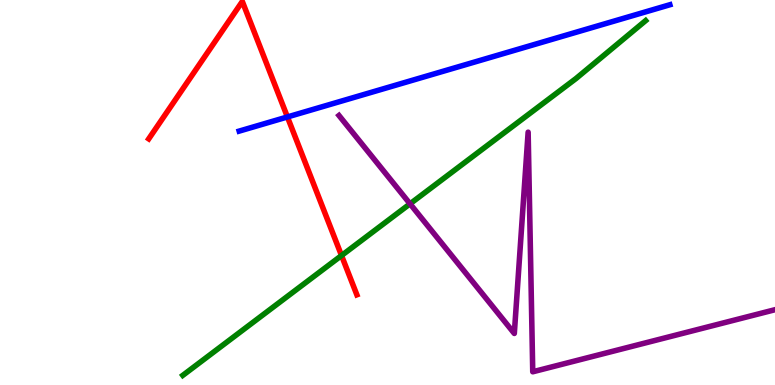[{'lines': ['blue', 'red'], 'intersections': [{'x': 3.71, 'y': 6.96}]}, {'lines': ['green', 'red'], 'intersections': [{'x': 4.41, 'y': 3.36}]}, {'lines': ['purple', 'red'], 'intersections': []}, {'lines': ['blue', 'green'], 'intersections': []}, {'lines': ['blue', 'purple'], 'intersections': []}, {'lines': ['green', 'purple'], 'intersections': [{'x': 5.29, 'y': 4.71}]}]